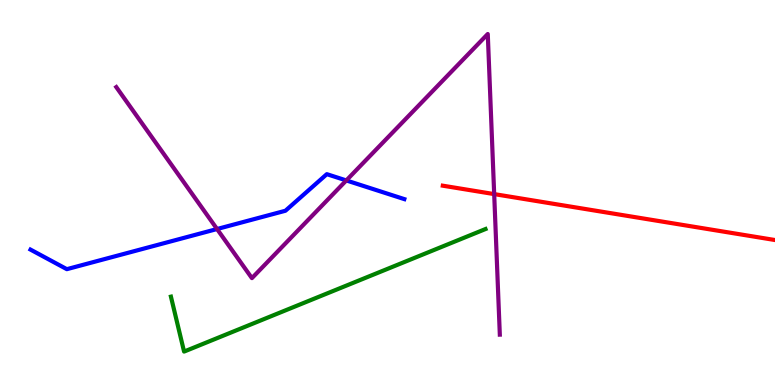[{'lines': ['blue', 'red'], 'intersections': []}, {'lines': ['green', 'red'], 'intersections': []}, {'lines': ['purple', 'red'], 'intersections': [{'x': 6.38, 'y': 4.96}]}, {'lines': ['blue', 'green'], 'intersections': []}, {'lines': ['blue', 'purple'], 'intersections': [{'x': 2.8, 'y': 4.05}, {'x': 4.47, 'y': 5.31}]}, {'lines': ['green', 'purple'], 'intersections': []}]